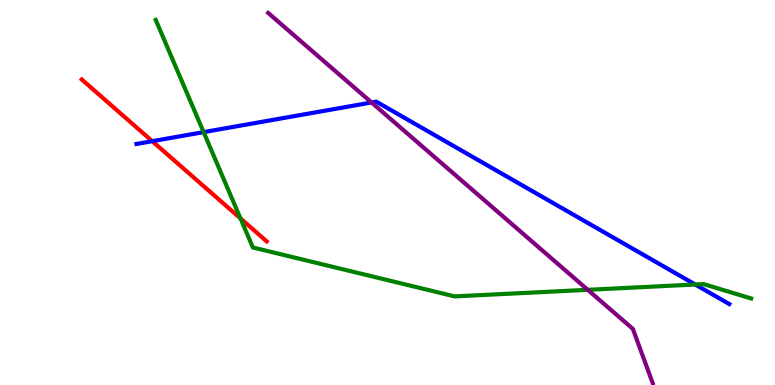[{'lines': ['blue', 'red'], 'intersections': [{'x': 1.96, 'y': 6.33}]}, {'lines': ['green', 'red'], 'intersections': [{'x': 3.1, 'y': 4.33}]}, {'lines': ['purple', 'red'], 'intersections': []}, {'lines': ['blue', 'green'], 'intersections': [{'x': 2.63, 'y': 6.57}, {'x': 8.97, 'y': 2.61}]}, {'lines': ['blue', 'purple'], 'intersections': [{'x': 4.79, 'y': 7.34}]}, {'lines': ['green', 'purple'], 'intersections': [{'x': 7.58, 'y': 2.47}]}]